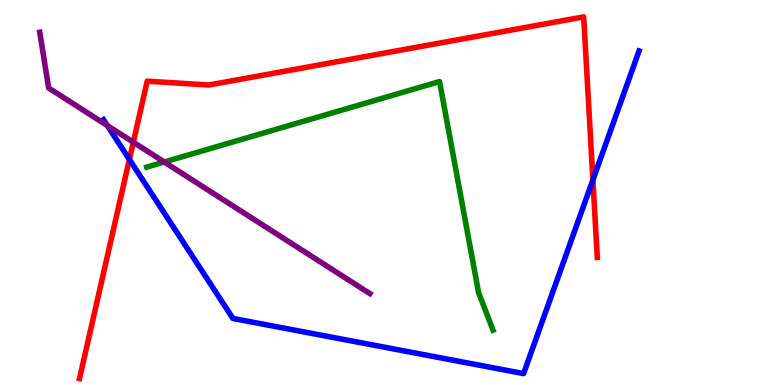[{'lines': ['blue', 'red'], 'intersections': [{'x': 1.67, 'y': 5.86}, {'x': 7.65, 'y': 5.33}]}, {'lines': ['green', 'red'], 'intersections': []}, {'lines': ['purple', 'red'], 'intersections': [{'x': 1.72, 'y': 6.31}]}, {'lines': ['blue', 'green'], 'intersections': []}, {'lines': ['blue', 'purple'], 'intersections': [{'x': 1.38, 'y': 6.74}]}, {'lines': ['green', 'purple'], 'intersections': [{'x': 2.12, 'y': 5.79}]}]